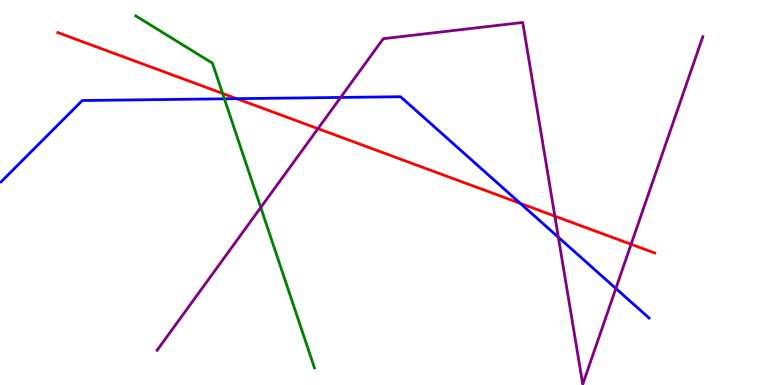[{'lines': ['blue', 'red'], 'intersections': [{'x': 3.06, 'y': 7.44}, {'x': 6.71, 'y': 4.72}]}, {'lines': ['green', 'red'], 'intersections': [{'x': 2.87, 'y': 7.57}]}, {'lines': ['purple', 'red'], 'intersections': [{'x': 4.1, 'y': 6.66}, {'x': 7.16, 'y': 4.39}, {'x': 8.14, 'y': 3.65}]}, {'lines': ['blue', 'green'], 'intersections': [{'x': 2.9, 'y': 7.43}]}, {'lines': ['blue', 'purple'], 'intersections': [{'x': 4.4, 'y': 7.47}, {'x': 7.2, 'y': 3.84}, {'x': 7.95, 'y': 2.51}]}, {'lines': ['green', 'purple'], 'intersections': [{'x': 3.36, 'y': 4.61}]}]